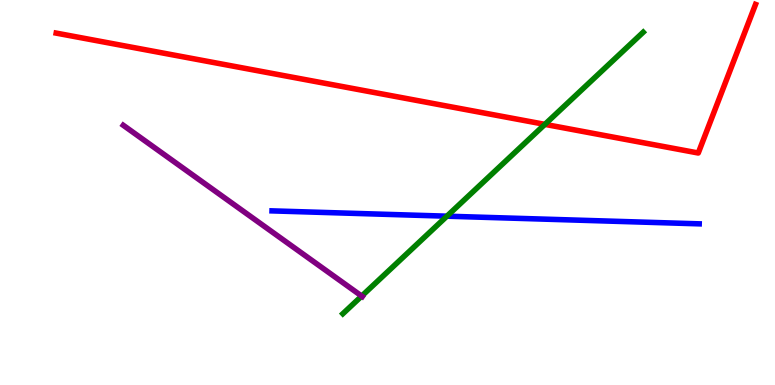[{'lines': ['blue', 'red'], 'intersections': []}, {'lines': ['green', 'red'], 'intersections': [{'x': 7.03, 'y': 6.77}]}, {'lines': ['purple', 'red'], 'intersections': []}, {'lines': ['blue', 'green'], 'intersections': [{'x': 5.77, 'y': 4.38}]}, {'lines': ['blue', 'purple'], 'intersections': []}, {'lines': ['green', 'purple'], 'intersections': [{'x': 4.67, 'y': 2.31}]}]